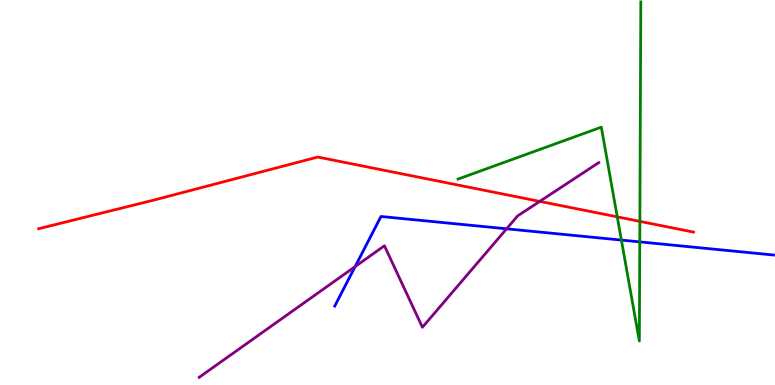[{'lines': ['blue', 'red'], 'intersections': []}, {'lines': ['green', 'red'], 'intersections': [{'x': 7.96, 'y': 4.37}, {'x': 8.26, 'y': 4.25}]}, {'lines': ['purple', 'red'], 'intersections': [{'x': 6.96, 'y': 4.77}]}, {'lines': ['blue', 'green'], 'intersections': [{'x': 8.02, 'y': 3.76}, {'x': 8.26, 'y': 3.72}]}, {'lines': ['blue', 'purple'], 'intersections': [{'x': 4.58, 'y': 3.08}, {'x': 6.54, 'y': 4.06}]}, {'lines': ['green', 'purple'], 'intersections': []}]